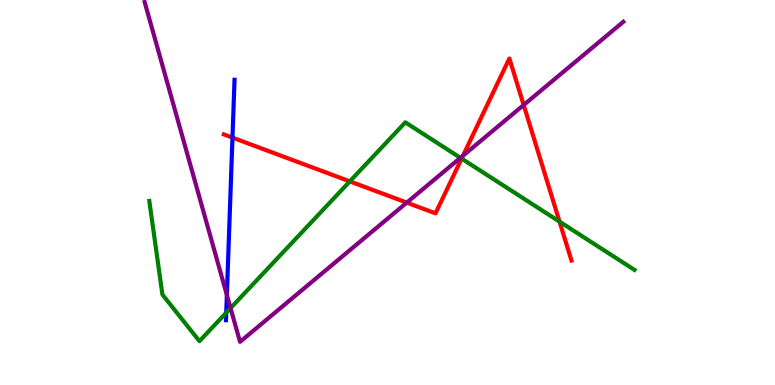[{'lines': ['blue', 'red'], 'intersections': [{'x': 3.0, 'y': 6.43}]}, {'lines': ['green', 'red'], 'intersections': [{'x': 4.51, 'y': 5.29}, {'x': 5.96, 'y': 5.88}, {'x': 7.22, 'y': 4.24}]}, {'lines': ['purple', 'red'], 'intersections': [{'x': 5.25, 'y': 4.74}, {'x': 5.97, 'y': 5.96}, {'x': 6.76, 'y': 7.27}]}, {'lines': ['blue', 'green'], 'intersections': [{'x': 2.92, 'y': 1.88}]}, {'lines': ['blue', 'purple'], 'intersections': [{'x': 2.93, 'y': 2.34}]}, {'lines': ['green', 'purple'], 'intersections': [{'x': 2.97, 'y': 2.0}, {'x': 5.94, 'y': 5.9}]}]